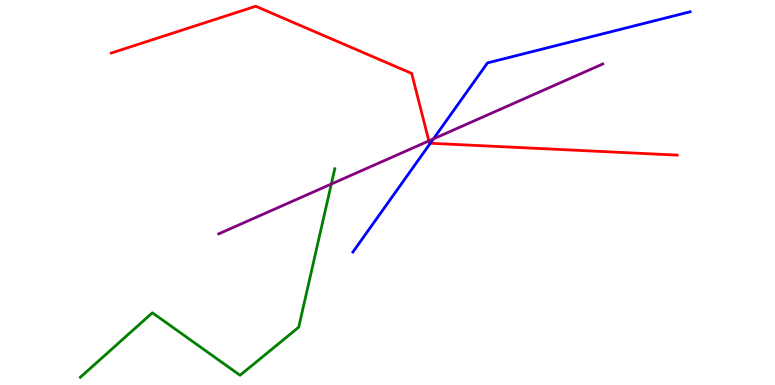[{'lines': ['blue', 'red'], 'intersections': [{'x': 5.55, 'y': 6.28}]}, {'lines': ['green', 'red'], 'intersections': []}, {'lines': ['purple', 'red'], 'intersections': [{'x': 5.53, 'y': 6.34}]}, {'lines': ['blue', 'green'], 'intersections': []}, {'lines': ['blue', 'purple'], 'intersections': [{'x': 5.59, 'y': 6.39}]}, {'lines': ['green', 'purple'], 'intersections': [{'x': 4.27, 'y': 5.22}]}]